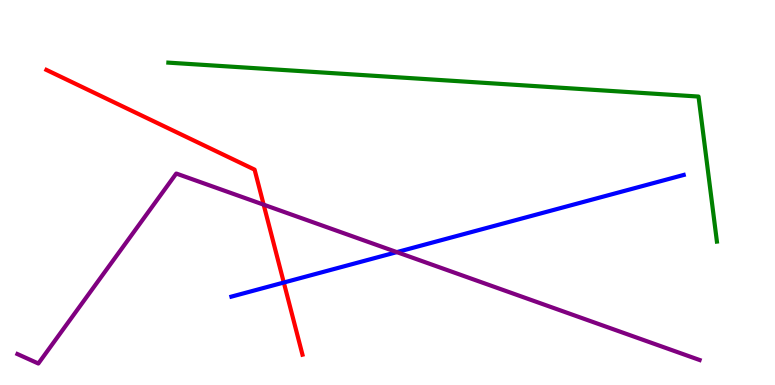[{'lines': ['blue', 'red'], 'intersections': [{'x': 3.66, 'y': 2.66}]}, {'lines': ['green', 'red'], 'intersections': []}, {'lines': ['purple', 'red'], 'intersections': [{'x': 3.4, 'y': 4.68}]}, {'lines': ['blue', 'green'], 'intersections': []}, {'lines': ['blue', 'purple'], 'intersections': [{'x': 5.12, 'y': 3.45}]}, {'lines': ['green', 'purple'], 'intersections': []}]